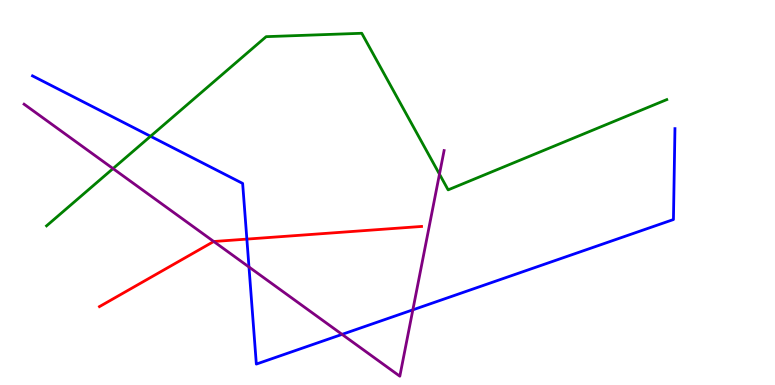[{'lines': ['blue', 'red'], 'intersections': [{'x': 3.19, 'y': 3.79}]}, {'lines': ['green', 'red'], 'intersections': []}, {'lines': ['purple', 'red'], 'intersections': [{'x': 2.76, 'y': 3.73}]}, {'lines': ['blue', 'green'], 'intersections': [{'x': 1.94, 'y': 6.46}]}, {'lines': ['blue', 'purple'], 'intersections': [{'x': 3.21, 'y': 3.07}, {'x': 4.41, 'y': 1.31}, {'x': 5.33, 'y': 1.95}]}, {'lines': ['green', 'purple'], 'intersections': [{'x': 1.46, 'y': 5.62}, {'x': 5.67, 'y': 5.48}]}]